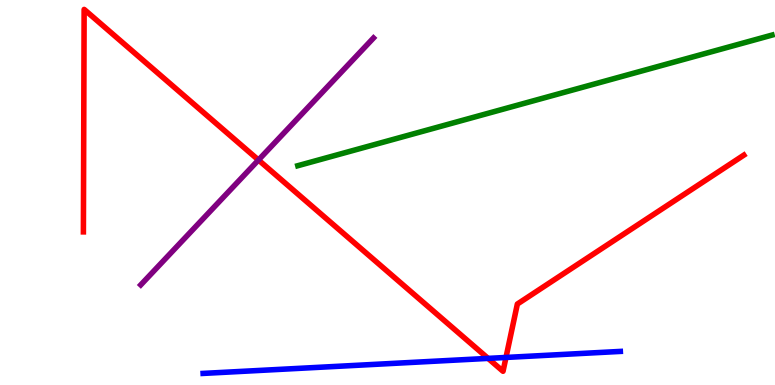[{'lines': ['blue', 'red'], 'intersections': [{'x': 6.3, 'y': 0.691}, {'x': 6.53, 'y': 0.716}]}, {'lines': ['green', 'red'], 'intersections': []}, {'lines': ['purple', 'red'], 'intersections': [{'x': 3.34, 'y': 5.84}]}, {'lines': ['blue', 'green'], 'intersections': []}, {'lines': ['blue', 'purple'], 'intersections': []}, {'lines': ['green', 'purple'], 'intersections': []}]